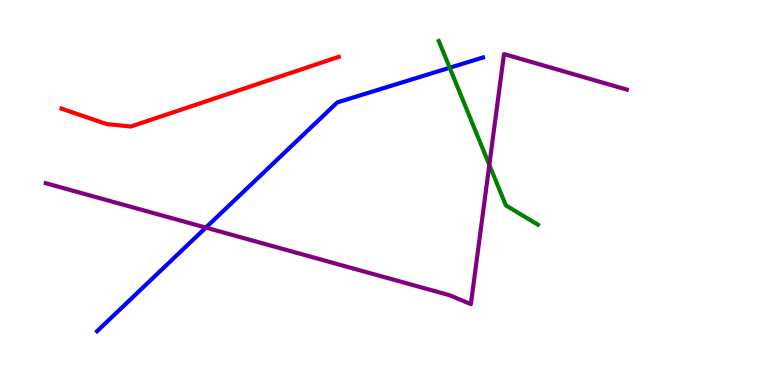[{'lines': ['blue', 'red'], 'intersections': []}, {'lines': ['green', 'red'], 'intersections': []}, {'lines': ['purple', 'red'], 'intersections': []}, {'lines': ['blue', 'green'], 'intersections': [{'x': 5.8, 'y': 8.24}]}, {'lines': ['blue', 'purple'], 'intersections': [{'x': 2.66, 'y': 4.09}]}, {'lines': ['green', 'purple'], 'intersections': [{'x': 6.31, 'y': 5.72}]}]